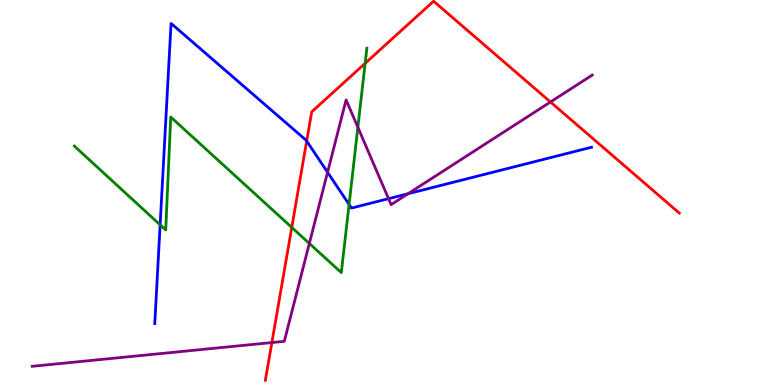[{'lines': ['blue', 'red'], 'intersections': [{'x': 3.96, 'y': 6.34}]}, {'lines': ['green', 'red'], 'intersections': [{'x': 3.76, 'y': 4.09}, {'x': 4.71, 'y': 8.35}]}, {'lines': ['purple', 'red'], 'intersections': [{'x': 3.51, 'y': 1.1}, {'x': 7.1, 'y': 7.35}]}, {'lines': ['blue', 'green'], 'intersections': [{'x': 2.07, 'y': 4.16}, {'x': 4.5, 'y': 4.69}]}, {'lines': ['blue', 'purple'], 'intersections': [{'x': 4.23, 'y': 5.53}, {'x': 5.01, 'y': 4.84}, {'x': 5.26, 'y': 4.97}]}, {'lines': ['green', 'purple'], 'intersections': [{'x': 3.99, 'y': 3.68}, {'x': 4.62, 'y': 6.69}]}]